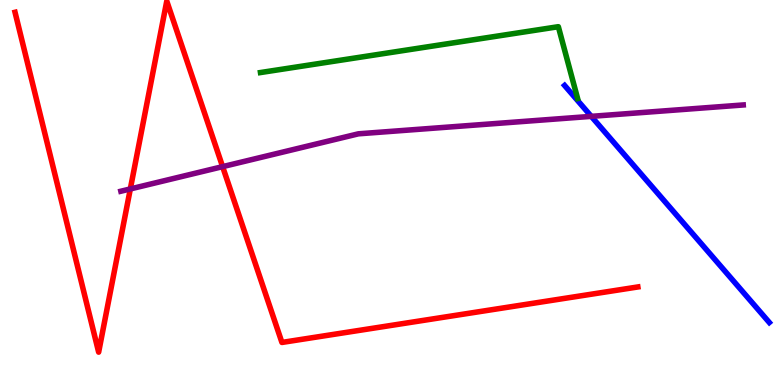[{'lines': ['blue', 'red'], 'intersections': []}, {'lines': ['green', 'red'], 'intersections': []}, {'lines': ['purple', 'red'], 'intersections': [{'x': 1.68, 'y': 5.09}, {'x': 2.87, 'y': 5.67}]}, {'lines': ['blue', 'green'], 'intersections': []}, {'lines': ['blue', 'purple'], 'intersections': [{'x': 7.63, 'y': 6.98}]}, {'lines': ['green', 'purple'], 'intersections': []}]